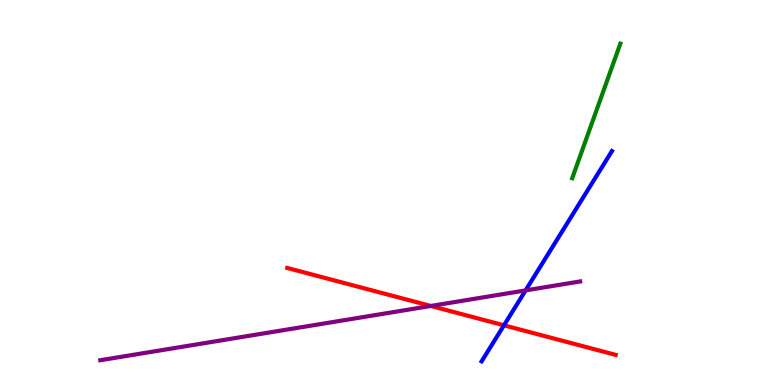[{'lines': ['blue', 'red'], 'intersections': [{'x': 6.5, 'y': 1.55}]}, {'lines': ['green', 'red'], 'intersections': []}, {'lines': ['purple', 'red'], 'intersections': [{'x': 5.56, 'y': 2.05}]}, {'lines': ['blue', 'green'], 'intersections': []}, {'lines': ['blue', 'purple'], 'intersections': [{'x': 6.78, 'y': 2.46}]}, {'lines': ['green', 'purple'], 'intersections': []}]